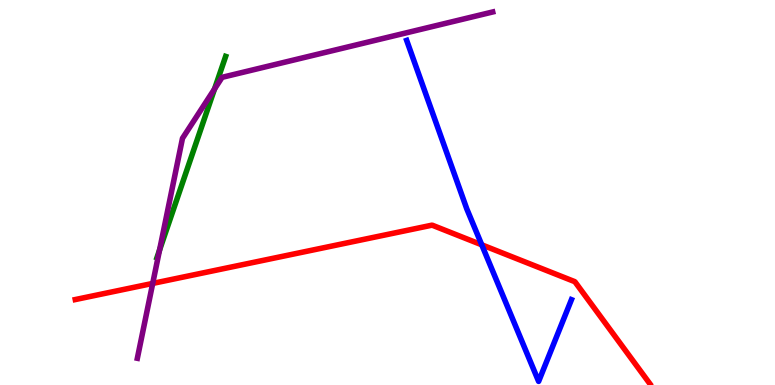[{'lines': ['blue', 'red'], 'intersections': [{'x': 6.22, 'y': 3.64}]}, {'lines': ['green', 'red'], 'intersections': []}, {'lines': ['purple', 'red'], 'intersections': [{'x': 1.97, 'y': 2.64}]}, {'lines': ['blue', 'green'], 'intersections': []}, {'lines': ['blue', 'purple'], 'intersections': []}, {'lines': ['green', 'purple'], 'intersections': [{'x': 2.06, 'y': 3.5}, {'x': 2.77, 'y': 7.69}]}]